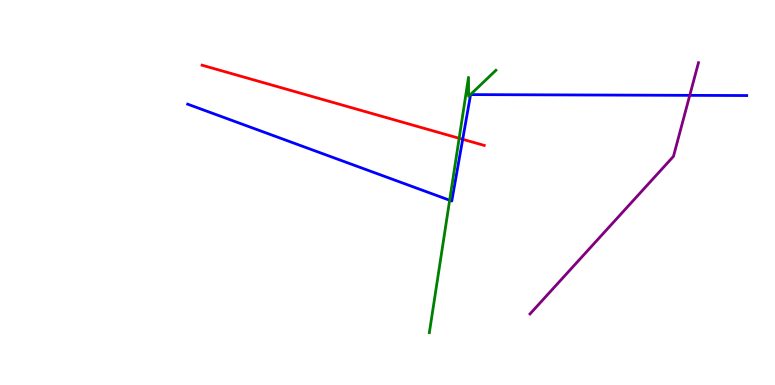[{'lines': ['blue', 'red'], 'intersections': [{'x': 5.97, 'y': 6.38}]}, {'lines': ['green', 'red'], 'intersections': [{'x': 5.92, 'y': 6.41}]}, {'lines': ['purple', 'red'], 'intersections': []}, {'lines': ['blue', 'green'], 'intersections': [{'x': 5.8, 'y': 4.8}]}, {'lines': ['blue', 'purple'], 'intersections': [{'x': 8.9, 'y': 7.52}]}, {'lines': ['green', 'purple'], 'intersections': []}]